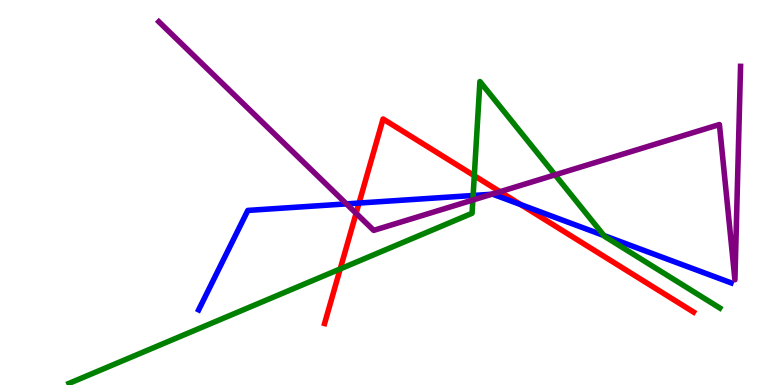[{'lines': ['blue', 'red'], 'intersections': [{'x': 4.63, 'y': 4.73}, {'x': 6.72, 'y': 4.69}]}, {'lines': ['green', 'red'], 'intersections': [{'x': 4.39, 'y': 3.01}, {'x': 6.12, 'y': 5.44}]}, {'lines': ['purple', 'red'], 'intersections': [{'x': 4.59, 'y': 4.46}, {'x': 6.45, 'y': 5.02}]}, {'lines': ['blue', 'green'], 'intersections': [{'x': 6.1, 'y': 4.92}, {'x': 7.79, 'y': 3.88}]}, {'lines': ['blue', 'purple'], 'intersections': [{'x': 4.47, 'y': 4.7}, {'x': 6.34, 'y': 4.95}]}, {'lines': ['green', 'purple'], 'intersections': [{'x': 6.1, 'y': 4.8}, {'x': 7.16, 'y': 5.46}]}]